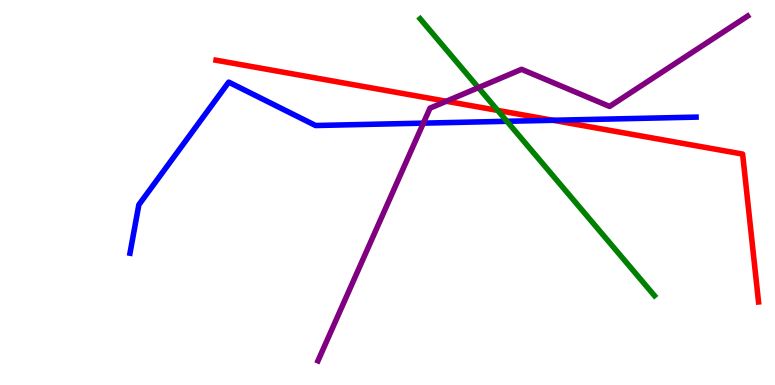[{'lines': ['blue', 'red'], 'intersections': [{'x': 7.14, 'y': 6.88}]}, {'lines': ['green', 'red'], 'intersections': [{'x': 6.42, 'y': 7.13}]}, {'lines': ['purple', 'red'], 'intersections': [{'x': 5.76, 'y': 7.37}]}, {'lines': ['blue', 'green'], 'intersections': [{'x': 6.54, 'y': 6.85}]}, {'lines': ['blue', 'purple'], 'intersections': [{'x': 5.46, 'y': 6.8}]}, {'lines': ['green', 'purple'], 'intersections': [{'x': 6.17, 'y': 7.72}]}]